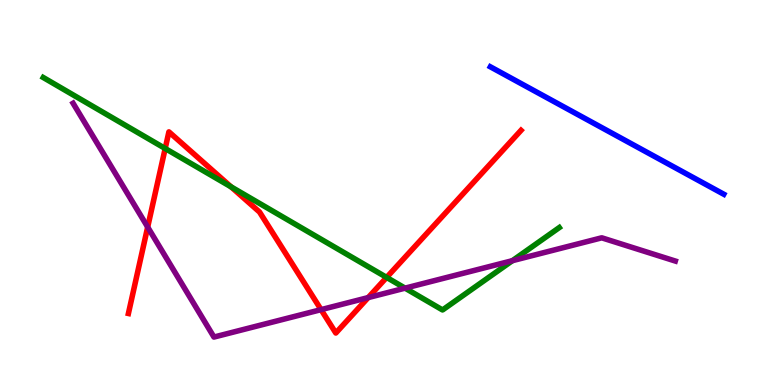[{'lines': ['blue', 'red'], 'intersections': []}, {'lines': ['green', 'red'], 'intersections': [{'x': 2.13, 'y': 6.14}, {'x': 2.98, 'y': 5.15}, {'x': 4.99, 'y': 2.79}]}, {'lines': ['purple', 'red'], 'intersections': [{'x': 1.91, 'y': 4.1}, {'x': 4.14, 'y': 1.96}, {'x': 4.75, 'y': 2.27}]}, {'lines': ['blue', 'green'], 'intersections': []}, {'lines': ['blue', 'purple'], 'intersections': []}, {'lines': ['green', 'purple'], 'intersections': [{'x': 5.23, 'y': 2.52}, {'x': 6.61, 'y': 3.23}]}]